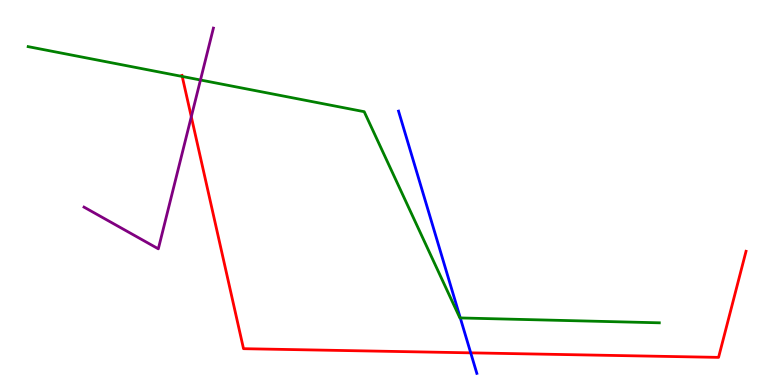[{'lines': ['blue', 'red'], 'intersections': [{'x': 6.07, 'y': 0.835}]}, {'lines': ['green', 'red'], 'intersections': [{'x': 2.35, 'y': 8.01}]}, {'lines': ['purple', 'red'], 'intersections': [{'x': 2.47, 'y': 6.97}]}, {'lines': ['blue', 'green'], 'intersections': [{'x': 5.94, 'y': 1.74}]}, {'lines': ['blue', 'purple'], 'intersections': []}, {'lines': ['green', 'purple'], 'intersections': [{'x': 2.59, 'y': 7.92}]}]